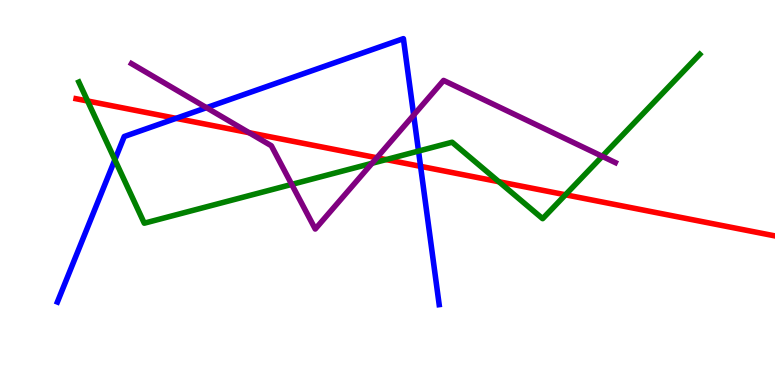[{'lines': ['blue', 'red'], 'intersections': [{'x': 2.27, 'y': 6.93}, {'x': 5.43, 'y': 5.68}]}, {'lines': ['green', 'red'], 'intersections': [{'x': 1.13, 'y': 7.38}, {'x': 4.98, 'y': 5.85}, {'x': 6.44, 'y': 5.28}, {'x': 7.3, 'y': 4.94}]}, {'lines': ['purple', 'red'], 'intersections': [{'x': 3.21, 'y': 6.55}, {'x': 4.86, 'y': 5.9}]}, {'lines': ['blue', 'green'], 'intersections': [{'x': 1.48, 'y': 5.85}, {'x': 5.4, 'y': 6.08}]}, {'lines': ['blue', 'purple'], 'intersections': [{'x': 2.66, 'y': 7.2}, {'x': 5.34, 'y': 7.01}]}, {'lines': ['green', 'purple'], 'intersections': [{'x': 3.76, 'y': 5.21}, {'x': 4.8, 'y': 5.76}, {'x': 7.77, 'y': 5.94}]}]